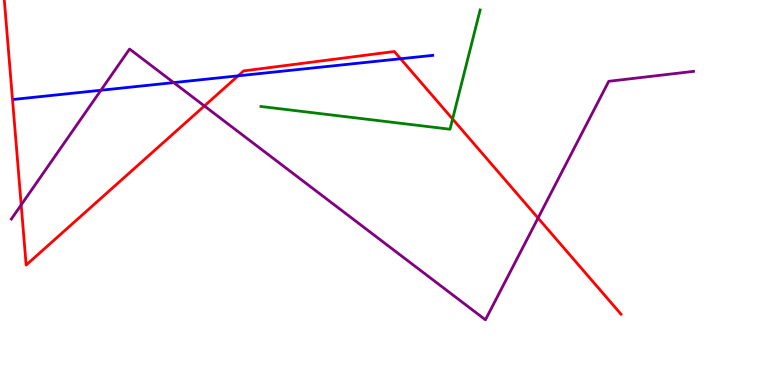[{'lines': ['blue', 'red'], 'intersections': [{'x': 3.07, 'y': 8.03}, {'x': 5.17, 'y': 8.47}]}, {'lines': ['green', 'red'], 'intersections': [{'x': 5.84, 'y': 6.91}]}, {'lines': ['purple', 'red'], 'intersections': [{'x': 0.273, 'y': 4.68}, {'x': 2.64, 'y': 7.25}, {'x': 6.94, 'y': 4.34}]}, {'lines': ['blue', 'green'], 'intersections': []}, {'lines': ['blue', 'purple'], 'intersections': [{'x': 1.3, 'y': 7.66}, {'x': 2.24, 'y': 7.85}]}, {'lines': ['green', 'purple'], 'intersections': []}]